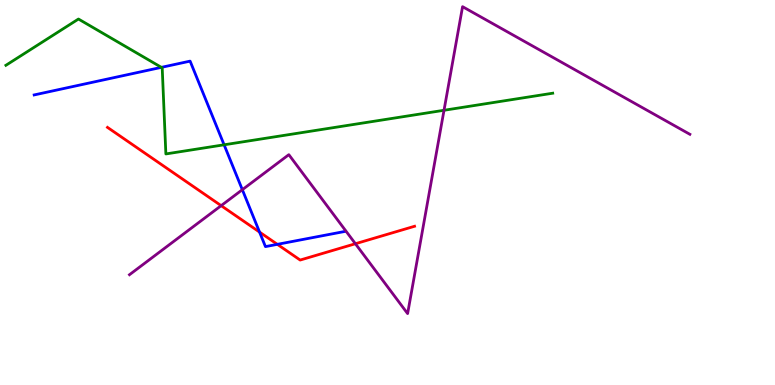[{'lines': ['blue', 'red'], 'intersections': [{'x': 3.35, 'y': 3.97}, {'x': 3.58, 'y': 3.65}]}, {'lines': ['green', 'red'], 'intersections': []}, {'lines': ['purple', 'red'], 'intersections': [{'x': 2.85, 'y': 4.66}, {'x': 4.59, 'y': 3.67}]}, {'lines': ['blue', 'green'], 'intersections': [{'x': 2.08, 'y': 8.25}, {'x': 2.89, 'y': 6.24}]}, {'lines': ['blue', 'purple'], 'intersections': [{'x': 3.13, 'y': 5.07}]}, {'lines': ['green', 'purple'], 'intersections': [{'x': 5.73, 'y': 7.14}]}]